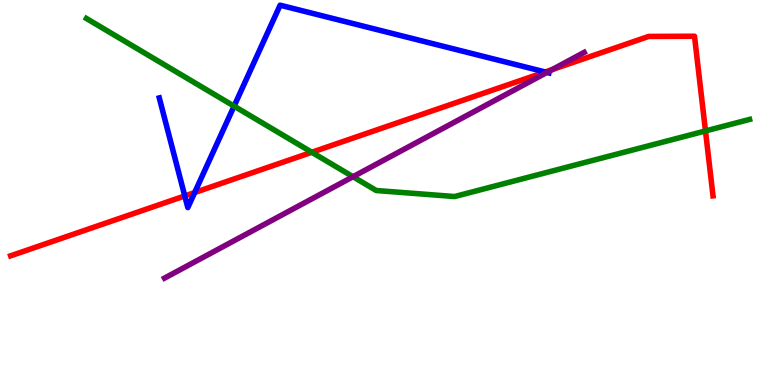[{'lines': ['blue', 'red'], 'intersections': [{'x': 2.38, 'y': 4.91}, {'x': 2.51, 'y': 5.0}, {'x': 7.04, 'y': 8.13}]}, {'lines': ['green', 'red'], 'intersections': [{'x': 4.02, 'y': 6.05}, {'x': 9.1, 'y': 6.6}]}, {'lines': ['purple', 'red'], 'intersections': [{'x': 7.12, 'y': 8.19}]}, {'lines': ['blue', 'green'], 'intersections': [{'x': 3.02, 'y': 7.24}]}, {'lines': ['blue', 'purple'], 'intersections': [{'x': 7.06, 'y': 8.12}]}, {'lines': ['green', 'purple'], 'intersections': [{'x': 4.55, 'y': 5.41}]}]